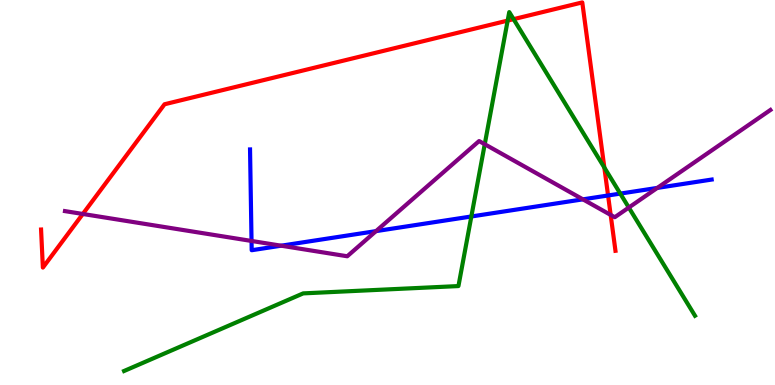[{'lines': ['blue', 'red'], 'intersections': [{'x': 7.85, 'y': 4.92}]}, {'lines': ['green', 'red'], 'intersections': [{'x': 6.55, 'y': 9.46}, {'x': 6.63, 'y': 9.5}, {'x': 7.8, 'y': 5.65}]}, {'lines': ['purple', 'red'], 'intersections': [{'x': 1.07, 'y': 4.44}, {'x': 7.88, 'y': 4.42}]}, {'lines': ['blue', 'green'], 'intersections': [{'x': 6.08, 'y': 4.38}, {'x': 8.0, 'y': 4.97}]}, {'lines': ['blue', 'purple'], 'intersections': [{'x': 3.25, 'y': 3.74}, {'x': 3.63, 'y': 3.62}, {'x': 4.85, 'y': 4.0}, {'x': 7.52, 'y': 4.82}, {'x': 8.48, 'y': 5.12}]}, {'lines': ['green', 'purple'], 'intersections': [{'x': 6.25, 'y': 6.25}, {'x': 8.11, 'y': 4.61}]}]